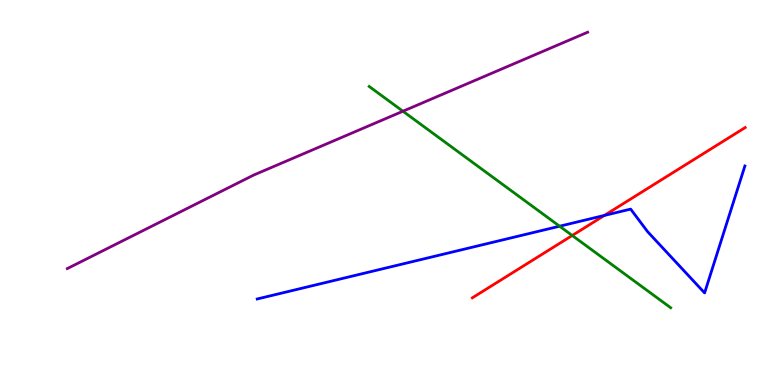[{'lines': ['blue', 'red'], 'intersections': [{'x': 7.8, 'y': 4.4}]}, {'lines': ['green', 'red'], 'intersections': [{'x': 7.38, 'y': 3.88}]}, {'lines': ['purple', 'red'], 'intersections': []}, {'lines': ['blue', 'green'], 'intersections': [{'x': 7.22, 'y': 4.12}]}, {'lines': ['blue', 'purple'], 'intersections': []}, {'lines': ['green', 'purple'], 'intersections': [{'x': 5.2, 'y': 7.11}]}]